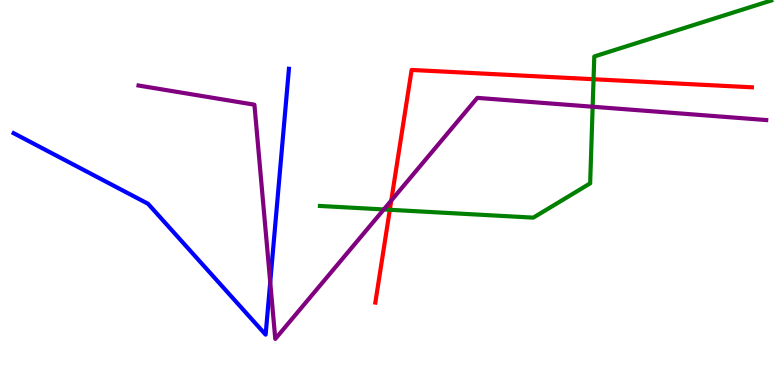[{'lines': ['blue', 'red'], 'intersections': []}, {'lines': ['green', 'red'], 'intersections': [{'x': 5.03, 'y': 4.55}, {'x': 7.66, 'y': 7.94}]}, {'lines': ['purple', 'red'], 'intersections': [{'x': 5.05, 'y': 4.79}]}, {'lines': ['blue', 'green'], 'intersections': []}, {'lines': ['blue', 'purple'], 'intersections': [{'x': 3.49, 'y': 2.67}]}, {'lines': ['green', 'purple'], 'intersections': [{'x': 4.95, 'y': 4.56}, {'x': 7.65, 'y': 7.23}]}]